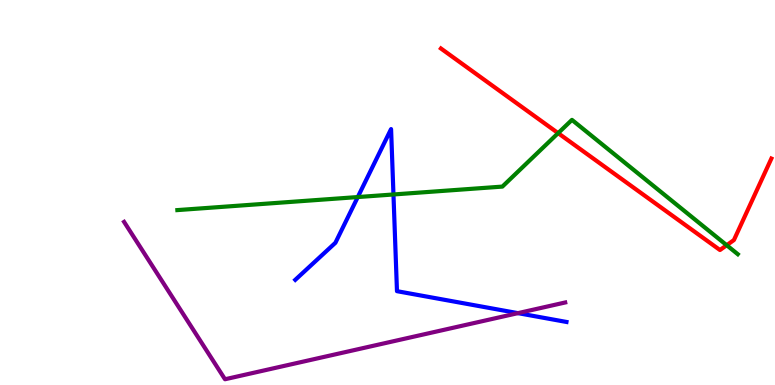[{'lines': ['blue', 'red'], 'intersections': []}, {'lines': ['green', 'red'], 'intersections': [{'x': 7.2, 'y': 6.54}, {'x': 9.38, 'y': 3.63}]}, {'lines': ['purple', 'red'], 'intersections': []}, {'lines': ['blue', 'green'], 'intersections': [{'x': 4.62, 'y': 4.88}, {'x': 5.08, 'y': 4.95}]}, {'lines': ['blue', 'purple'], 'intersections': [{'x': 6.68, 'y': 1.87}]}, {'lines': ['green', 'purple'], 'intersections': []}]